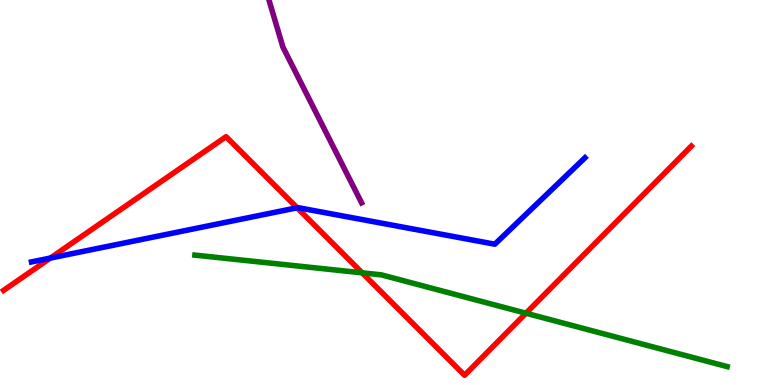[{'lines': ['blue', 'red'], 'intersections': [{'x': 0.65, 'y': 3.3}, {'x': 3.83, 'y': 4.6}]}, {'lines': ['green', 'red'], 'intersections': [{'x': 4.67, 'y': 2.91}, {'x': 6.79, 'y': 1.86}]}, {'lines': ['purple', 'red'], 'intersections': []}, {'lines': ['blue', 'green'], 'intersections': []}, {'lines': ['blue', 'purple'], 'intersections': []}, {'lines': ['green', 'purple'], 'intersections': []}]